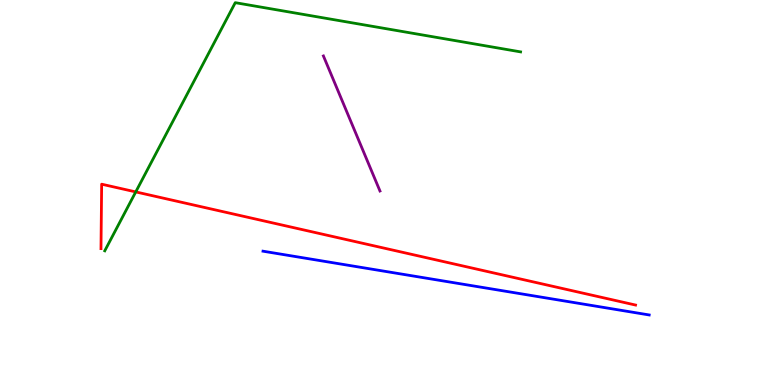[{'lines': ['blue', 'red'], 'intersections': []}, {'lines': ['green', 'red'], 'intersections': [{'x': 1.75, 'y': 5.02}]}, {'lines': ['purple', 'red'], 'intersections': []}, {'lines': ['blue', 'green'], 'intersections': []}, {'lines': ['blue', 'purple'], 'intersections': []}, {'lines': ['green', 'purple'], 'intersections': []}]